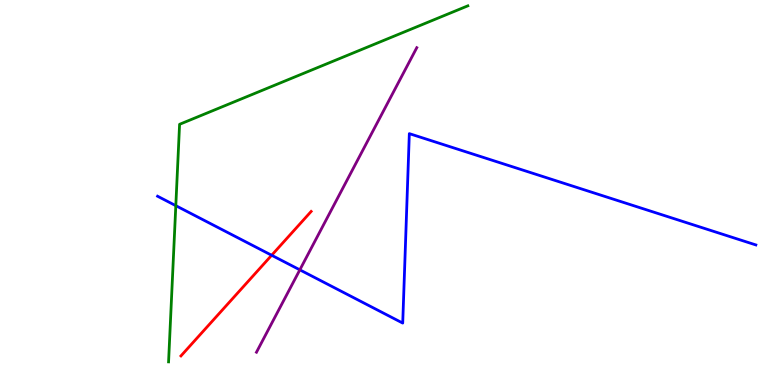[{'lines': ['blue', 'red'], 'intersections': [{'x': 3.51, 'y': 3.37}]}, {'lines': ['green', 'red'], 'intersections': []}, {'lines': ['purple', 'red'], 'intersections': []}, {'lines': ['blue', 'green'], 'intersections': [{'x': 2.27, 'y': 4.66}]}, {'lines': ['blue', 'purple'], 'intersections': [{'x': 3.87, 'y': 2.99}]}, {'lines': ['green', 'purple'], 'intersections': []}]